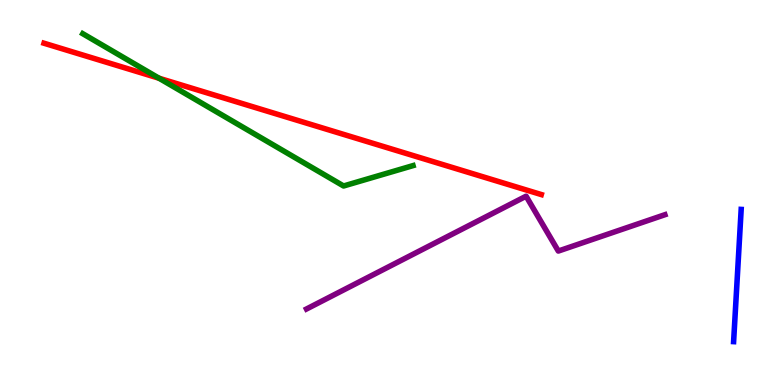[{'lines': ['blue', 'red'], 'intersections': []}, {'lines': ['green', 'red'], 'intersections': [{'x': 2.05, 'y': 7.97}]}, {'lines': ['purple', 'red'], 'intersections': []}, {'lines': ['blue', 'green'], 'intersections': []}, {'lines': ['blue', 'purple'], 'intersections': []}, {'lines': ['green', 'purple'], 'intersections': []}]